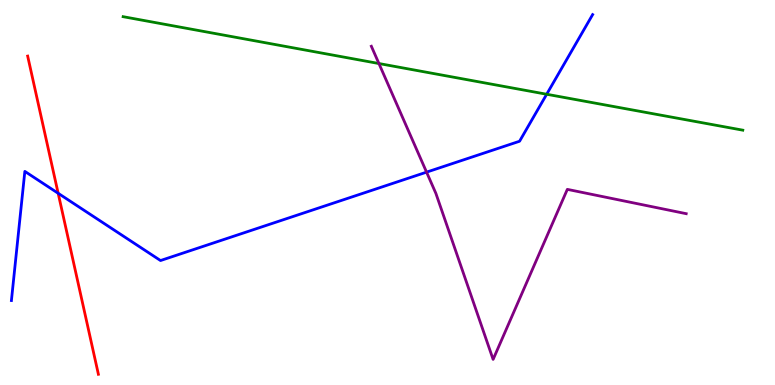[{'lines': ['blue', 'red'], 'intersections': [{'x': 0.75, 'y': 4.98}]}, {'lines': ['green', 'red'], 'intersections': []}, {'lines': ['purple', 'red'], 'intersections': []}, {'lines': ['blue', 'green'], 'intersections': [{'x': 7.05, 'y': 7.55}]}, {'lines': ['blue', 'purple'], 'intersections': [{'x': 5.5, 'y': 5.53}]}, {'lines': ['green', 'purple'], 'intersections': [{'x': 4.89, 'y': 8.35}]}]